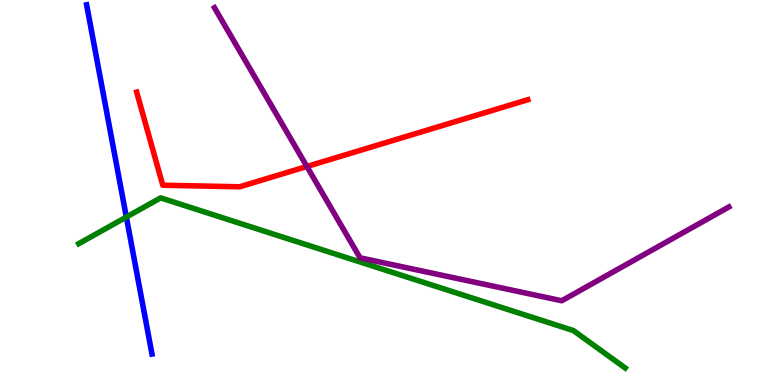[{'lines': ['blue', 'red'], 'intersections': []}, {'lines': ['green', 'red'], 'intersections': []}, {'lines': ['purple', 'red'], 'intersections': [{'x': 3.96, 'y': 5.68}]}, {'lines': ['blue', 'green'], 'intersections': [{'x': 1.63, 'y': 4.36}]}, {'lines': ['blue', 'purple'], 'intersections': []}, {'lines': ['green', 'purple'], 'intersections': []}]